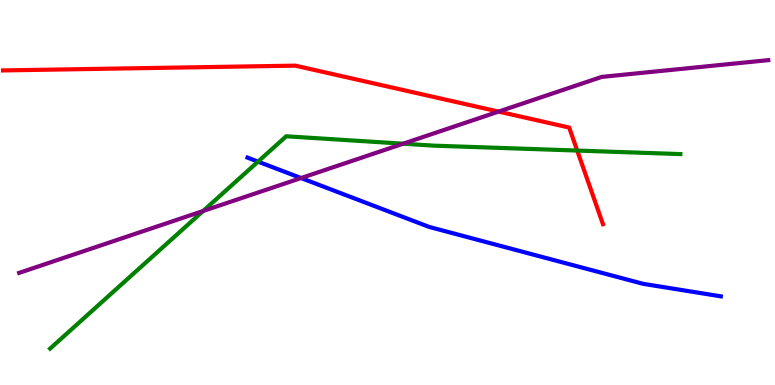[{'lines': ['blue', 'red'], 'intersections': []}, {'lines': ['green', 'red'], 'intersections': [{'x': 7.45, 'y': 6.09}]}, {'lines': ['purple', 'red'], 'intersections': [{'x': 6.43, 'y': 7.1}]}, {'lines': ['blue', 'green'], 'intersections': [{'x': 3.33, 'y': 5.8}]}, {'lines': ['blue', 'purple'], 'intersections': [{'x': 3.88, 'y': 5.38}]}, {'lines': ['green', 'purple'], 'intersections': [{'x': 2.62, 'y': 4.52}, {'x': 5.2, 'y': 6.27}]}]